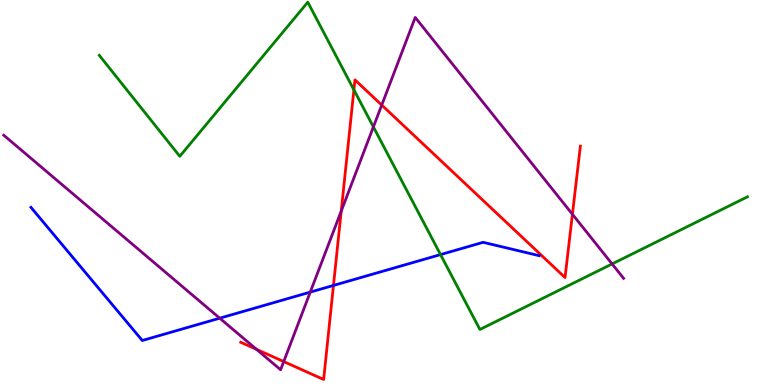[{'lines': ['blue', 'red'], 'intersections': [{'x': 4.3, 'y': 2.59}]}, {'lines': ['green', 'red'], 'intersections': [{'x': 4.57, 'y': 7.67}]}, {'lines': ['purple', 'red'], 'intersections': [{'x': 3.31, 'y': 0.925}, {'x': 3.66, 'y': 0.608}, {'x': 4.4, 'y': 4.52}, {'x': 4.93, 'y': 7.27}, {'x': 7.39, 'y': 4.43}]}, {'lines': ['blue', 'green'], 'intersections': [{'x': 5.68, 'y': 3.39}]}, {'lines': ['blue', 'purple'], 'intersections': [{'x': 2.84, 'y': 1.74}, {'x': 4.0, 'y': 2.41}]}, {'lines': ['green', 'purple'], 'intersections': [{'x': 4.82, 'y': 6.7}, {'x': 7.9, 'y': 3.14}]}]